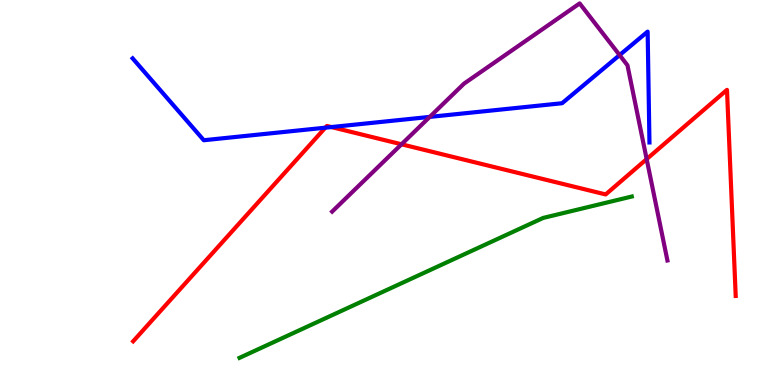[{'lines': ['blue', 'red'], 'intersections': [{'x': 4.2, 'y': 6.68}, {'x': 4.28, 'y': 6.7}]}, {'lines': ['green', 'red'], 'intersections': []}, {'lines': ['purple', 'red'], 'intersections': [{'x': 5.18, 'y': 6.25}, {'x': 8.34, 'y': 5.87}]}, {'lines': ['blue', 'green'], 'intersections': []}, {'lines': ['blue', 'purple'], 'intersections': [{'x': 5.55, 'y': 6.96}, {'x': 7.99, 'y': 8.57}]}, {'lines': ['green', 'purple'], 'intersections': []}]